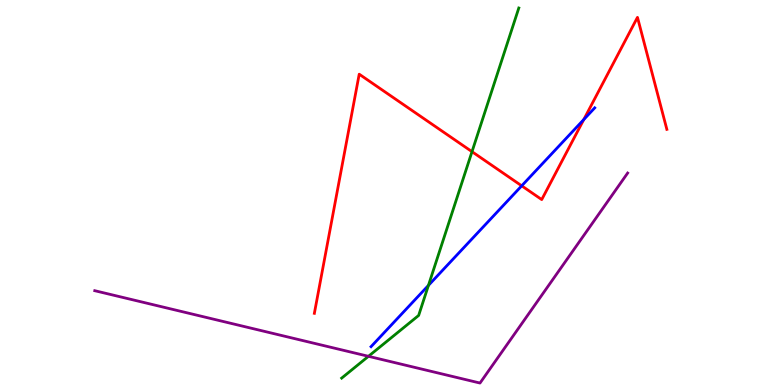[{'lines': ['blue', 'red'], 'intersections': [{'x': 6.73, 'y': 5.17}, {'x': 7.53, 'y': 6.89}]}, {'lines': ['green', 'red'], 'intersections': [{'x': 6.09, 'y': 6.06}]}, {'lines': ['purple', 'red'], 'intersections': []}, {'lines': ['blue', 'green'], 'intersections': [{'x': 5.53, 'y': 2.59}]}, {'lines': ['blue', 'purple'], 'intersections': []}, {'lines': ['green', 'purple'], 'intersections': [{'x': 4.75, 'y': 0.745}]}]